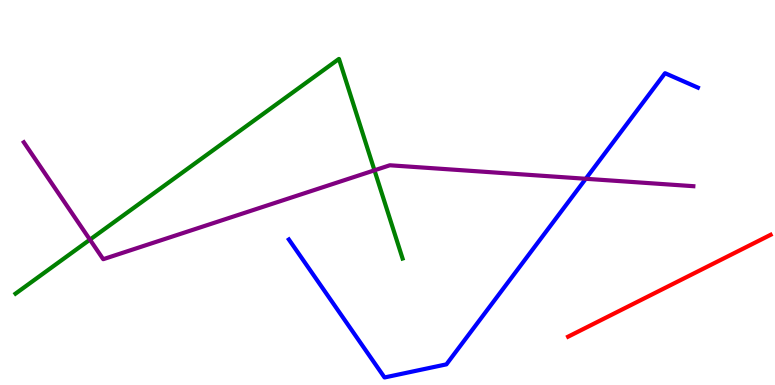[{'lines': ['blue', 'red'], 'intersections': []}, {'lines': ['green', 'red'], 'intersections': []}, {'lines': ['purple', 'red'], 'intersections': []}, {'lines': ['blue', 'green'], 'intersections': []}, {'lines': ['blue', 'purple'], 'intersections': [{'x': 7.56, 'y': 5.36}]}, {'lines': ['green', 'purple'], 'intersections': [{'x': 1.16, 'y': 3.78}, {'x': 4.83, 'y': 5.58}]}]